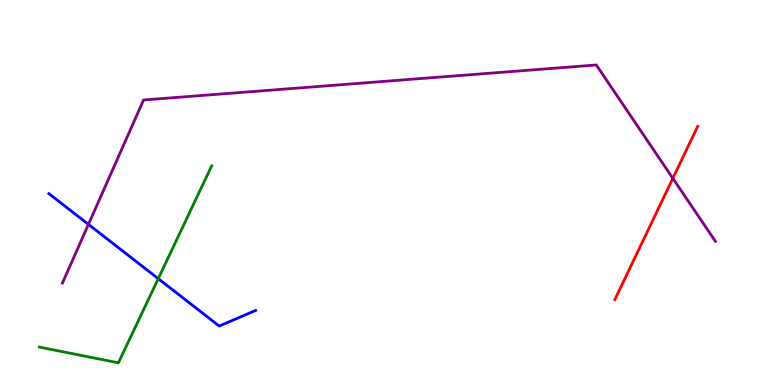[{'lines': ['blue', 'red'], 'intersections': []}, {'lines': ['green', 'red'], 'intersections': []}, {'lines': ['purple', 'red'], 'intersections': [{'x': 8.68, 'y': 5.37}]}, {'lines': ['blue', 'green'], 'intersections': [{'x': 2.04, 'y': 2.76}]}, {'lines': ['blue', 'purple'], 'intersections': [{'x': 1.14, 'y': 4.17}]}, {'lines': ['green', 'purple'], 'intersections': []}]